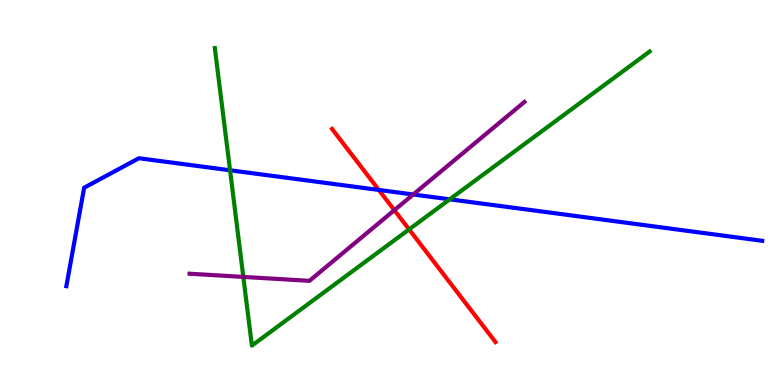[{'lines': ['blue', 'red'], 'intersections': [{'x': 4.89, 'y': 5.07}]}, {'lines': ['green', 'red'], 'intersections': [{'x': 5.28, 'y': 4.04}]}, {'lines': ['purple', 'red'], 'intersections': [{'x': 5.09, 'y': 4.54}]}, {'lines': ['blue', 'green'], 'intersections': [{'x': 2.97, 'y': 5.58}, {'x': 5.8, 'y': 4.82}]}, {'lines': ['blue', 'purple'], 'intersections': [{'x': 5.33, 'y': 4.95}]}, {'lines': ['green', 'purple'], 'intersections': [{'x': 3.14, 'y': 2.81}]}]